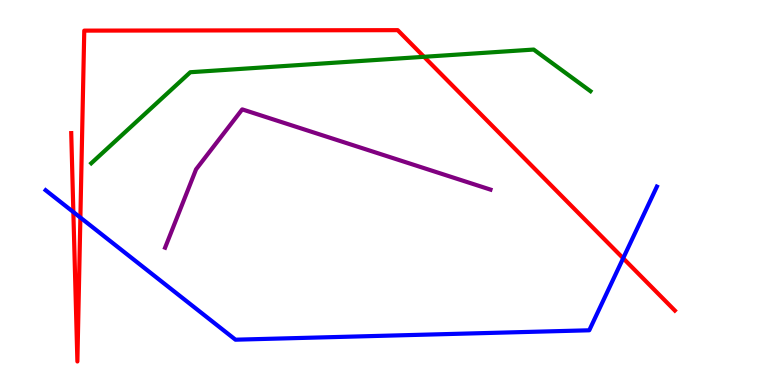[{'lines': ['blue', 'red'], 'intersections': [{'x': 0.947, 'y': 4.49}, {'x': 1.04, 'y': 4.35}, {'x': 8.04, 'y': 3.29}]}, {'lines': ['green', 'red'], 'intersections': [{'x': 5.47, 'y': 8.52}]}, {'lines': ['purple', 'red'], 'intersections': []}, {'lines': ['blue', 'green'], 'intersections': []}, {'lines': ['blue', 'purple'], 'intersections': []}, {'lines': ['green', 'purple'], 'intersections': []}]